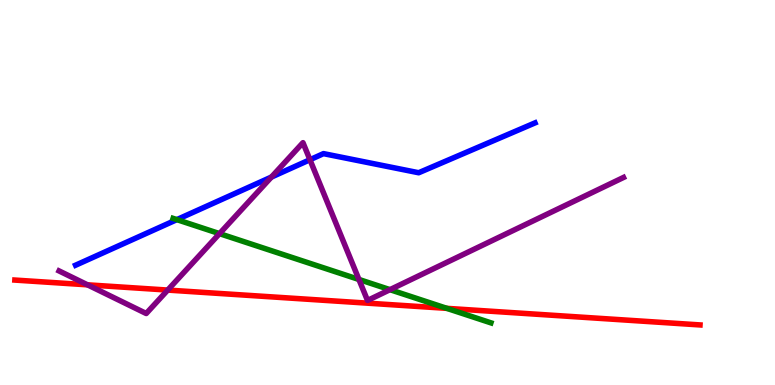[{'lines': ['blue', 'red'], 'intersections': []}, {'lines': ['green', 'red'], 'intersections': [{'x': 5.77, 'y': 1.99}]}, {'lines': ['purple', 'red'], 'intersections': [{'x': 1.13, 'y': 2.6}, {'x': 2.16, 'y': 2.47}]}, {'lines': ['blue', 'green'], 'intersections': [{'x': 2.28, 'y': 4.3}]}, {'lines': ['blue', 'purple'], 'intersections': [{'x': 3.5, 'y': 5.4}, {'x': 4.0, 'y': 5.85}]}, {'lines': ['green', 'purple'], 'intersections': [{'x': 2.83, 'y': 3.93}, {'x': 4.63, 'y': 2.74}, {'x': 5.03, 'y': 2.48}]}]